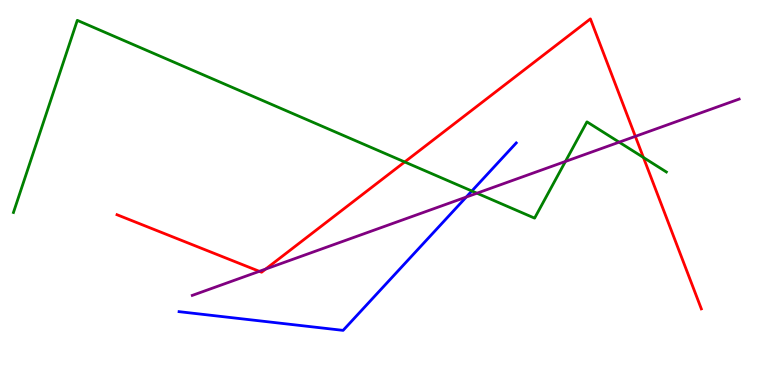[{'lines': ['blue', 'red'], 'intersections': []}, {'lines': ['green', 'red'], 'intersections': [{'x': 5.22, 'y': 5.79}, {'x': 8.3, 'y': 5.91}]}, {'lines': ['purple', 'red'], 'intersections': [{'x': 3.35, 'y': 2.95}, {'x': 3.43, 'y': 3.01}, {'x': 8.2, 'y': 6.46}]}, {'lines': ['blue', 'green'], 'intersections': [{'x': 6.09, 'y': 5.04}]}, {'lines': ['blue', 'purple'], 'intersections': [{'x': 6.02, 'y': 4.88}]}, {'lines': ['green', 'purple'], 'intersections': [{'x': 6.15, 'y': 4.98}, {'x': 7.3, 'y': 5.81}, {'x': 7.99, 'y': 6.31}]}]